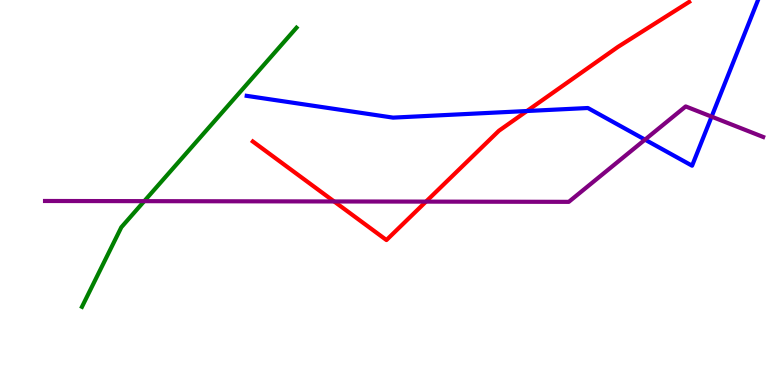[{'lines': ['blue', 'red'], 'intersections': [{'x': 6.8, 'y': 7.12}]}, {'lines': ['green', 'red'], 'intersections': []}, {'lines': ['purple', 'red'], 'intersections': [{'x': 4.31, 'y': 4.77}, {'x': 5.5, 'y': 4.76}]}, {'lines': ['blue', 'green'], 'intersections': []}, {'lines': ['blue', 'purple'], 'intersections': [{'x': 8.32, 'y': 6.37}, {'x': 9.18, 'y': 6.97}]}, {'lines': ['green', 'purple'], 'intersections': [{'x': 1.86, 'y': 4.78}]}]